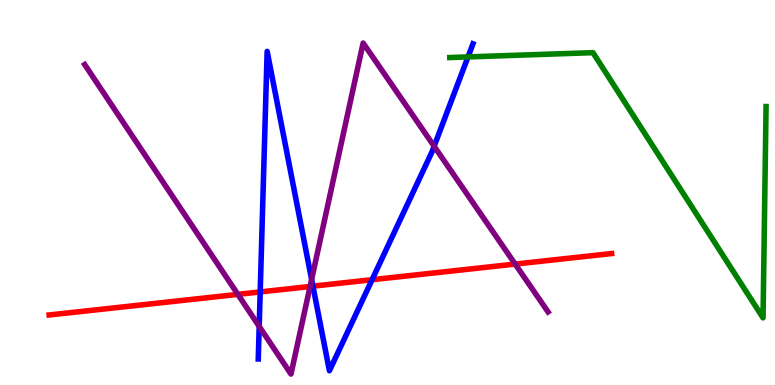[{'lines': ['blue', 'red'], 'intersections': [{'x': 3.36, 'y': 2.42}, {'x': 4.04, 'y': 2.57}, {'x': 4.8, 'y': 2.73}]}, {'lines': ['green', 'red'], 'intersections': []}, {'lines': ['purple', 'red'], 'intersections': [{'x': 3.07, 'y': 2.35}, {'x': 4.0, 'y': 2.56}, {'x': 6.65, 'y': 3.14}]}, {'lines': ['blue', 'green'], 'intersections': [{'x': 6.04, 'y': 8.52}]}, {'lines': ['blue', 'purple'], 'intersections': [{'x': 3.34, 'y': 1.52}, {'x': 4.02, 'y': 2.74}, {'x': 5.6, 'y': 6.2}]}, {'lines': ['green', 'purple'], 'intersections': []}]